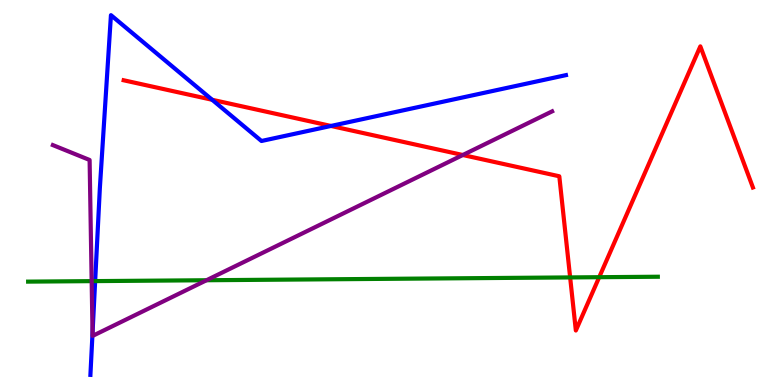[{'lines': ['blue', 'red'], 'intersections': [{'x': 2.74, 'y': 7.41}, {'x': 4.27, 'y': 6.73}]}, {'lines': ['green', 'red'], 'intersections': [{'x': 7.36, 'y': 2.79}, {'x': 7.73, 'y': 2.8}]}, {'lines': ['purple', 'red'], 'intersections': [{'x': 5.97, 'y': 5.97}]}, {'lines': ['blue', 'green'], 'intersections': [{'x': 1.23, 'y': 2.7}]}, {'lines': ['blue', 'purple'], 'intersections': [{'x': 1.19, 'y': 1.35}]}, {'lines': ['green', 'purple'], 'intersections': [{'x': 1.18, 'y': 2.7}, {'x': 2.66, 'y': 2.72}]}]